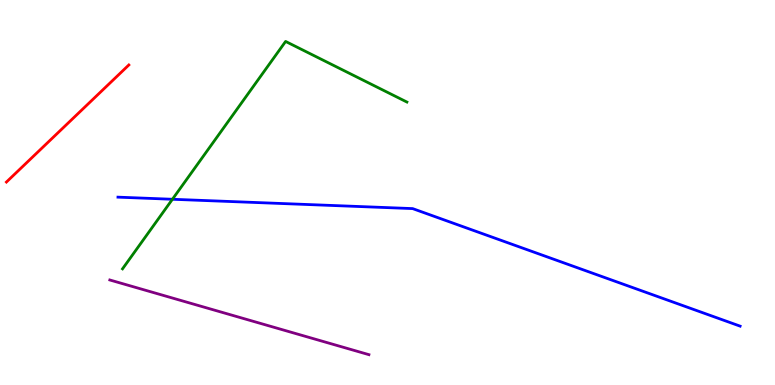[{'lines': ['blue', 'red'], 'intersections': []}, {'lines': ['green', 'red'], 'intersections': []}, {'lines': ['purple', 'red'], 'intersections': []}, {'lines': ['blue', 'green'], 'intersections': [{'x': 2.22, 'y': 4.82}]}, {'lines': ['blue', 'purple'], 'intersections': []}, {'lines': ['green', 'purple'], 'intersections': []}]